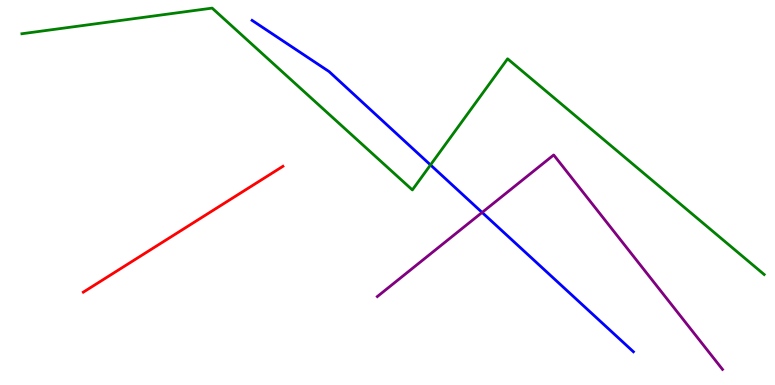[{'lines': ['blue', 'red'], 'intersections': []}, {'lines': ['green', 'red'], 'intersections': []}, {'lines': ['purple', 'red'], 'intersections': []}, {'lines': ['blue', 'green'], 'intersections': [{'x': 5.55, 'y': 5.72}]}, {'lines': ['blue', 'purple'], 'intersections': [{'x': 6.22, 'y': 4.48}]}, {'lines': ['green', 'purple'], 'intersections': []}]